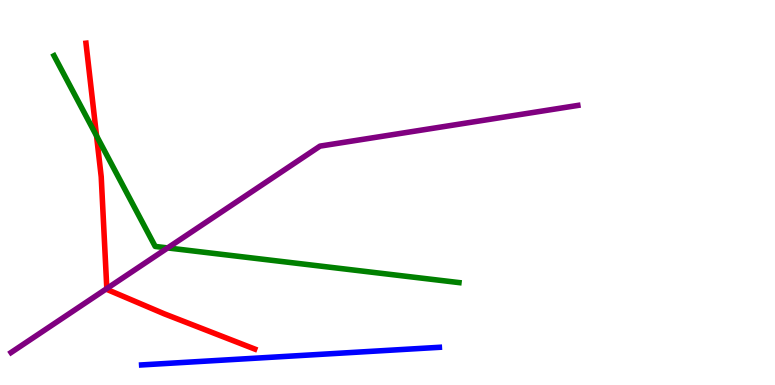[{'lines': ['blue', 'red'], 'intersections': []}, {'lines': ['green', 'red'], 'intersections': [{'x': 1.25, 'y': 6.47}]}, {'lines': ['purple', 'red'], 'intersections': [{'x': 1.38, 'y': 2.51}]}, {'lines': ['blue', 'green'], 'intersections': []}, {'lines': ['blue', 'purple'], 'intersections': []}, {'lines': ['green', 'purple'], 'intersections': [{'x': 2.16, 'y': 3.56}]}]